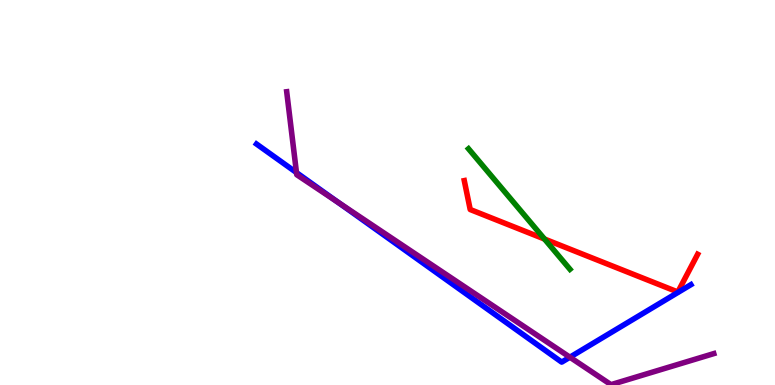[{'lines': ['blue', 'red'], 'intersections': []}, {'lines': ['green', 'red'], 'intersections': [{'x': 7.03, 'y': 3.79}]}, {'lines': ['purple', 'red'], 'intersections': []}, {'lines': ['blue', 'green'], 'intersections': []}, {'lines': ['blue', 'purple'], 'intersections': [{'x': 3.83, 'y': 5.52}, {'x': 4.37, 'y': 4.74}, {'x': 7.35, 'y': 0.722}]}, {'lines': ['green', 'purple'], 'intersections': []}]